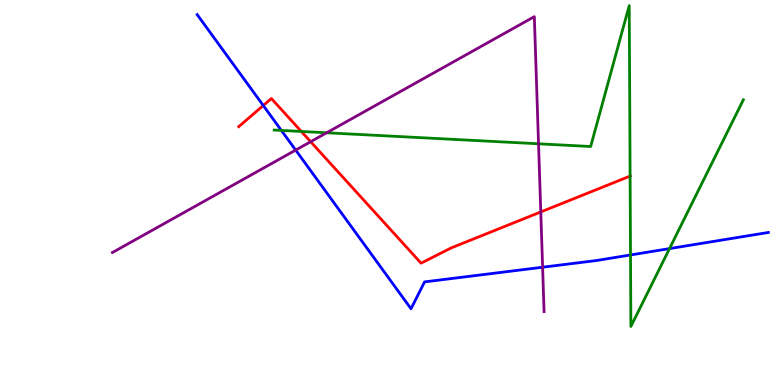[{'lines': ['blue', 'red'], 'intersections': [{'x': 3.4, 'y': 7.26}]}, {'lines': ['green', 'red'], 'intersections': [{'x': 3.89, 'y': 6.59}, {'x': 8.13, 'y': 5.43}]}, {'lines': ['purple', 'red'], 'intersections': [{'x': 4.01, 'y': 6.32}, {'x': 6.98, 'y': 4.49}]}, {'lines': ['blue', 'green'], 'intersections': [{'x': 3.63, 'y': 6.61}, {'x': 8.14, 'y': 3.38}, {'x': 8.64, 'y': 3.54}]}, {'lines': ['blue', 'purple'], 'intersections': [{'x': 3.82, 'y': 6.1}, {'x': 7.0, 'y': 3.06}]}, {'lines': ['green', 'purple'], 'intersections': [{'x': 4.21, 'y': 6.55}, {'x': 6.95, 'y': 6.27}]}]